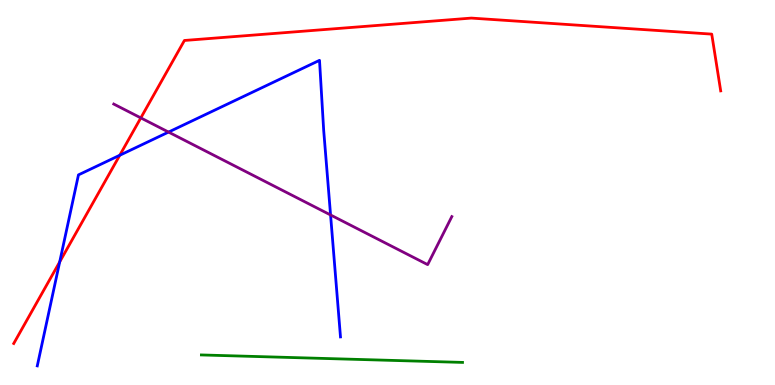[{'lines': ['blue', 'red'], 'intersections': [{'x': 0.77, 'y': 3.2}, {'x': 1.55, 'y': 5.97}]}, {'lines': ['green', 'red'], 'intersections': []}, {'lines': ['purple', 'red'], 'intersections': [{'x': 1.82, 'y': 6.94}]}, {'lines': ['blue', 'green'], 'intersections': []}, {'lines': ['blue', 'purple'], 'intersections': [{'x': 2.17, 'y': 6.57}, {'x': 4.27, 'y': 4.42}]}, {'lines': ['green', 'purple'], 'intersections': []}]